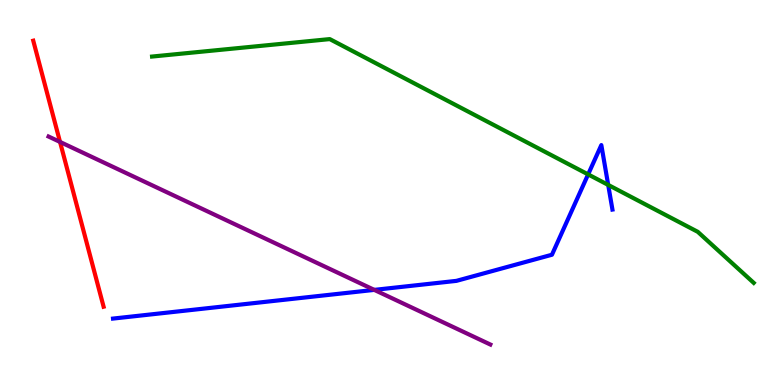[{'lines': ['blue', 'red'], 'intersections': []}, {'lines': ['green', 'red'], 'intersections': []}, {'lines': ['purple', 'red'], 'intersections': [{'x': 0.775, 'y': 6.31}]}, {'lines': ['blue', 'green'], 'intersections': [{'x': 7.59, 'y': 5.47}, {'x': 7.85, 'y': 5.2}]}, {'lines': ['blue', 'purple'], 'intersections': [{'x': 4.83, 'y': 2.47}]}, {'lines': ['green', 'purple'], 'intersections': []}]